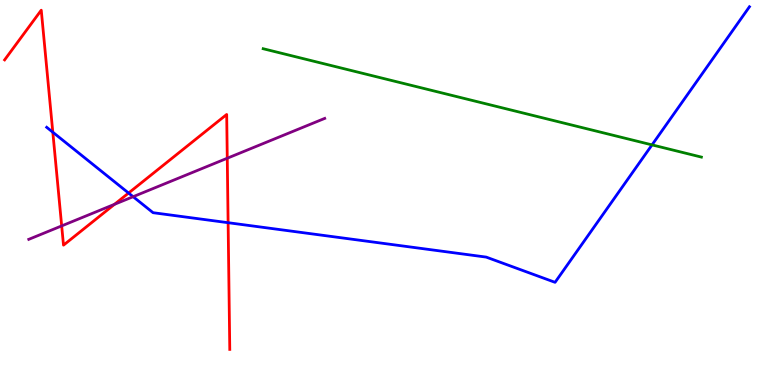[{'lines': ['blue', 'red'], 'intersections': [{'x': 0.681, 'y': 6.57}, {'x': 1.66, 'y': 4.99}, {'x': 2.94, 'y': 4.22}]}, {'lines': ['green', 'red'], 'intersections': []}, {'lines': ['purple', 'red'], 'intersections': [{'x': 0.796, 'y': 4.13}, {'x': 1.48, 'y': 4.69}, {'x': 2.93, 'y': 5.89}]}, {'lines': ['blue', 'green'], 'intersections': [{'x': 8.41, 'y': 6.24}]}, {'lines': ['blue', 'purple'], 'intersections': [{'x': 1.72, 'y': 4.89}]}, {'lines': ['green', 'purple'], 'intersections': []}]